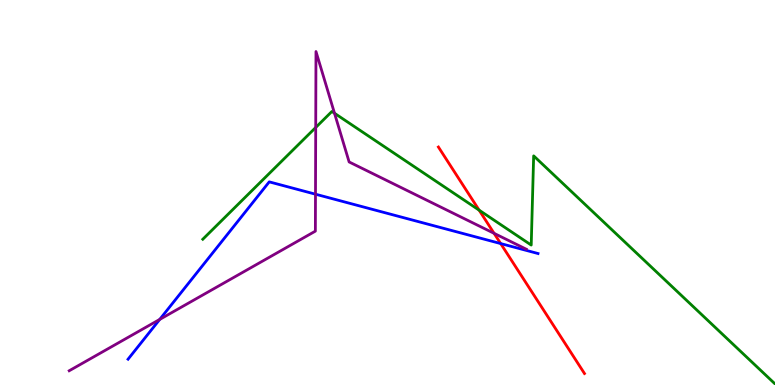[{'lines': ['blue', 'red'], 'intersections': [{'x': 6.46, 'y': 3.67}]}, {'lines': ['green', 'red'], 'intersections': [{'x': 6.18, 'y': 4.54}]}, {'lines': ['purple', 'red'], 'intersections': [{'x': 6.38, 'y': 3.94}]}, {'lines': ['blue', 'green'], 'intersections': []}, {'lines': ['blue', 'purple'], 'intersections': [{'x': 2.06, 'y': 1.7}, {'x': 4.07, 'y': 4.96}]}, {'lines': ['green', 'purple'], 'intersections': [{'x': 4.07, 'y': 6.69}, {'x': 4.32, 'y': 7.06}]}]